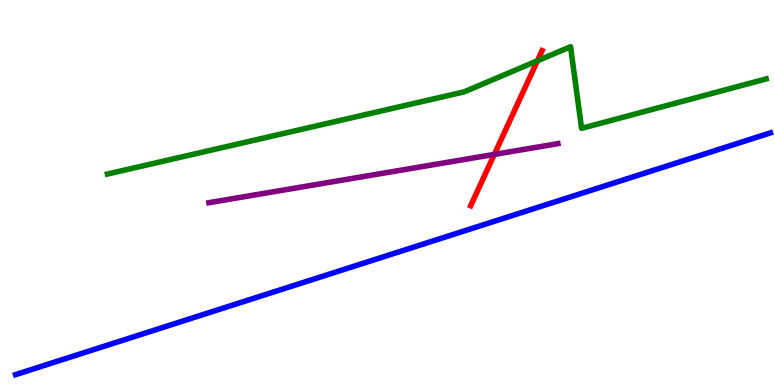[{'lines': ['blue', 'red'], 'intersections': []}, {'lines': ['green', 'red'], 'intersections': [{'x': 6.93, 'y': 8.42}]}, {'lines': ['purple', 'red'], 'intersections': [{'x': 6.38, 'y': 5.99}]}, {'lines': ['blue', 'green'], 'intersections': []}, {'lines': ['blue', 'purple'], 'intersections': []}, {'lines': ['green', 'purple'], 'intersections': []}]